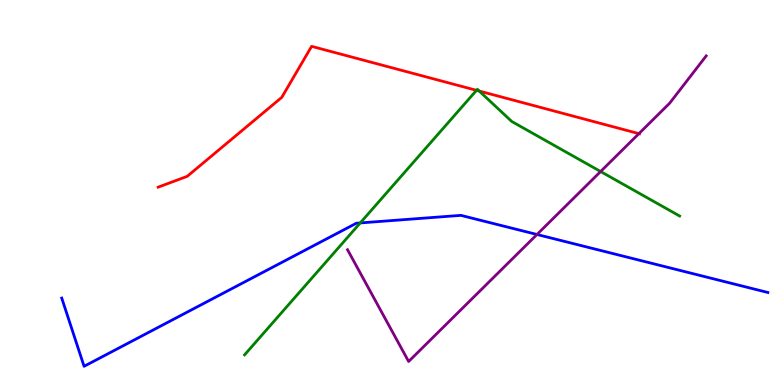[{'lines': ['blue', 'red'], 'intersections': []}, {'lines': ['green', 'red'], 'intersections': [{'x': 6.15, 'y': 7.65}, {'x': 6.18, 'y': 7.64}]}, {'lines': ['purple', 'red'], 'intersections': [{'x': 8.24, 'y': 6.53}]}, {'lines': ['blue', 'green'], 'intersections': [{'x': 4.65, 'y': 4.21}]}, {'lines': ['blue', 'purple'], 'intersections': [{'x': 6.93, 'y': 3.91}]}, {'lines': ['green', 'purple'], 'intersections': [{'x': 7.75, 'y': 5.54}]}]